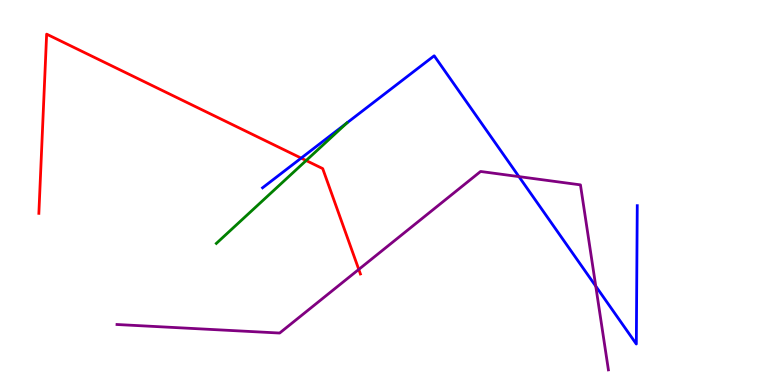[{'lines': ['blue', 'red'], 'intersections': [{'x': 3.89, 'y': 5.89}]}, {'lines': ['green', 'red'], 'intersections': [{'x': 3.95, 'y': 5.83}]}, {'lines': ['purple', 'red'], 'intersections': [{'x': 4.63, 'y': 3.0}]}, {'lines': ['blue', 'green'], 'intersections': [{'x': 4.48, 'y': 6.81}]}, {'lines': ['blue', 'purple'], 'intersections': [{'x': 6.7, 'y': 5.41}, {'x': 7.69, 'y': 2.57}]}, {'lines': ['green', 'purple'], 'intersections': []}]